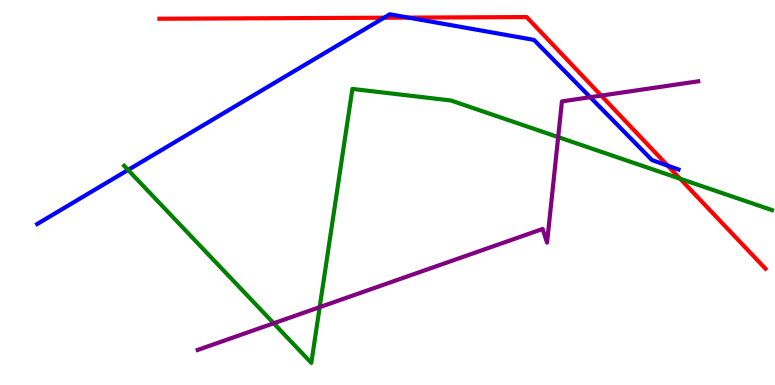[{'lines': ['blue', 'red'], 'intersections': [{'x': 4.96, 'y': 9.54}, {'x': 5.27, 'y': 9.54}, {'x': 8.62, 'y': 5.7}]}, {'lines': ['green', 'red'], 'intersections': [{'x': 8.78, 'y': 5.36}]}, {'lines': ['purple', 'red'], 'intersections': [{'x': 7.76, 'y': 7.52}]}, {'lines': ['blue', 'green'], 'intersections': [{'x': 1.65, 'y': 5.59}]}, {'lines': ['blue', 'purple'], 'intersections': [{'x': 7.62, 'y': 7.47}]}, {'lines': ['green', 'purple'], 'intersections': [{'x': 3.53, 'y': 1.6}, {'x': 4.12, 'y': 2.02}, {'x': 7.2, 'y': 6.44}]}]